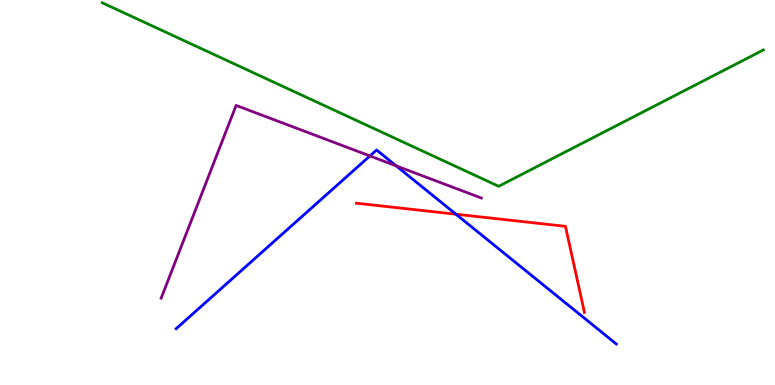[{'lines': ['blue', 'red'], 'intersections': [{'x': 5.88, 'y': 4.44}]}, {'lines': ['green', 'red'], 'intersections': []}, {'lines': ['purple', 'red'], 'intersections': []}, {'lines': ['blue', 'green'], 'intersections': []}, {'lines': ['blue', 'purple'], 'intersections': [{'x': 4.77, 'y': 5.95}, {'x': 5.11, 'y': 5.69}]}, {'lines': ['green', 'purple'], 'intersections': []}]